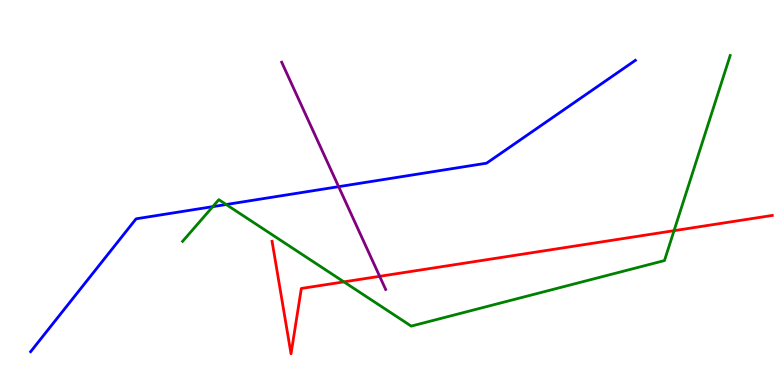[{'lines': ['blue', 'red'], 'intersections': []}, {'lines': ['green', 'red'], 'intersections': [{'x': 4.44, 'y': 2.68}, {'x': 8.7, 'y': 4.01}]}, {'lines': ['purple', 'red'], 'intersections': [{'x': 4.9, 'y': 2.82}]}, {'lines': ['blue', 'green'], 'intersections': [{'x': 2.75, 'y': 4.63}, {'x': 2.92, 'y': 4.69}]}, {'lines': ['blue', 'purple'], 'intersections': [{'x': 4.37, 'y': 5.15}]}, {'lines': ['green', 'purple'], 'intersections': []}]